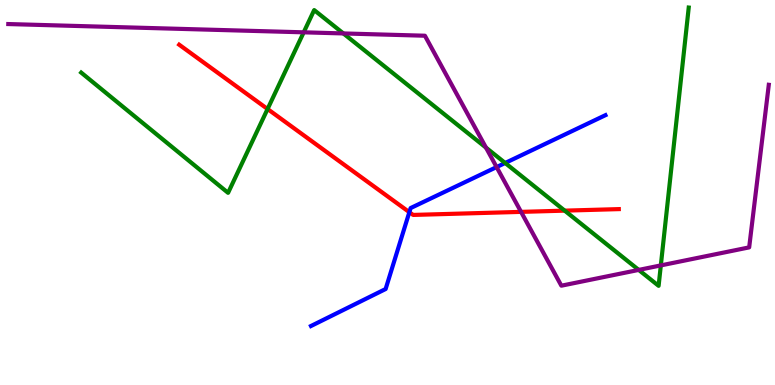[{'lines': ['blue', 'red'], 'intersections': [{'x': 5.28, 'y': 4.49}]}, {'lines': ['green', 'red'], 'intersections': [{'x': 3.45, 'y': 7.17}, {'x': 7.29, 'y': 4.53}]}, {'lines': ['purple', 'red'], 'intersections': [{'x': 6.72, 'y': 4.5}]}, {'lines': ['blue', 'green'], 'intersections': [{'x': 6.52, 'y': 5.77}]}, {'lines': ['blue', 'purple'], 'intersections': [{'x': 6.41, 'y': 5.66}]}, {'lines': ['green', 'purple'], 'intersections': [{'x': 3.92, 'y': 9.16}, {'x': 4.43, 'y': 9.13}, {'x': 6.27, 'y': 6.17}, {'x': 8.24, 'y': 2.99}, {'x': 8.53, 'y': 3.11}]}]